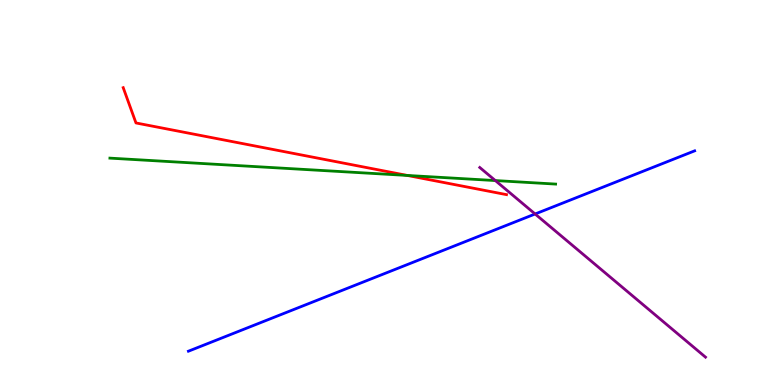[{'lines': ['blue', 'red'], 'intersections': []}, {'lines': ['green', 'red'], 'intersections': [{'x': 5.26, 'y': 5.44}]}, {'lines': ['purple', 'red'], 'intersections': []}, {'lines': ['blue', 'green'], 'intersections': []}, {'lines': ['blue', 'purple'], 'intersections': [{'x': 6.9, 'y': 4.44}]}, {'lines': ['green', 'purple'], 'intersections': [{'x': 6.39, 'y': 5.31}]}]